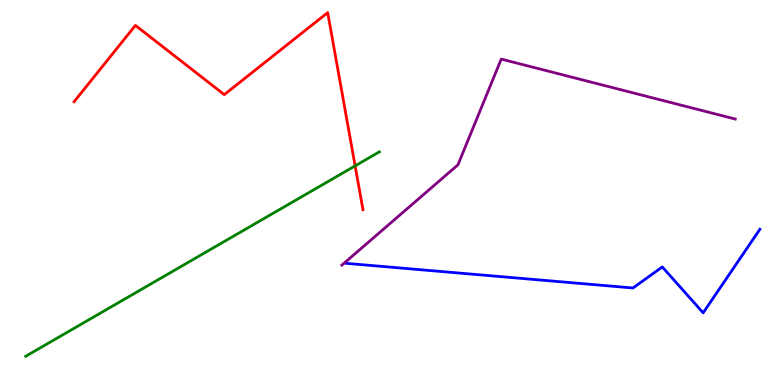[{'lines': ['blue', 'red'], 'intersections': []}, {'lines': ['green', 'red'], 'intersections': [{'x': 4.58, 'y': 5.69}]}, {'lines': ['purple', 'red'], 'intersections': []}, {'lines': ['blue', 'green'], 'intersections': []}, {'lines': ['blue', 'purple'], 'intersections': []}, {'lines': ['green', 'purple'], 'intersections': []}]